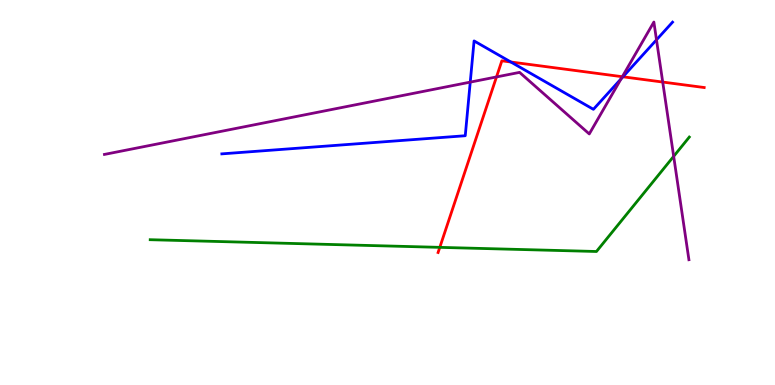[{'lines': ['blue', 'red'], 'intersections': [{'x': 6.59, 'y': 8.39}, {'x': 8.04, 'y': 8.01}]}, {'lines': ['green', 'red'], 'intersections': [{'x': 5.67, 'y': 3.58}]}, {'lines': ['purple', 'red'], 'intersections': [{'x': 6.41, 'y': 8.0}, {'x': 8.03, 'y': 8.01}, {'x': 8.55, 'y': 7.87}]}, {'lines': ['blue', 'green'], 'intersections': []}, {'lines': ['blue', 'purple'], 'intersections': [{'x': 6.07, 'y': 7.87}, {'x': 8.01, 'y': 7.95}, {'x': 8.47, 'y': 8.97}]}, {'lines': ['green', 'purple'], 'intersections': [{'x': 8.69, 'y': 5.94}]}]